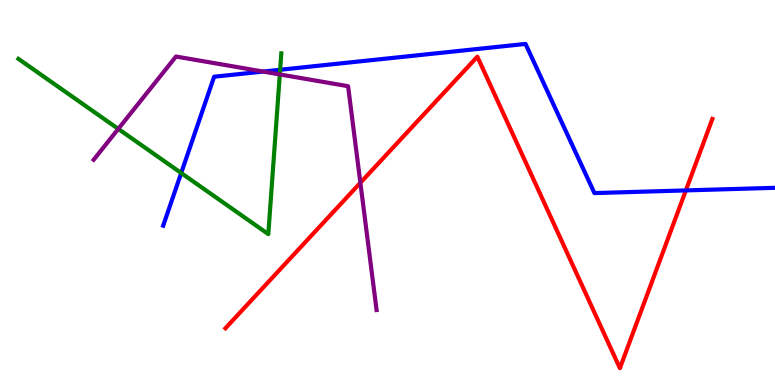[{'lines': ['blue', 'red'], 'intersections': [{'x': 8.85, 'y': 5.05}]}, {'lines': ['green', 'red'], 'intersections': []}, {'lines': ['purple', 'red'], 'intersections': [{'x': 4.65, 'y': 5.25}]}, {'lines': ['blue', 'green'], 'intersections': [{'x': 2.34, 'y': 5.51}, {'x': 3.61, 'y': 8.19}]}, {'lines': ['blue', 'purple'], 'intersections': [{'x': 3.4, 'y': 8.14}]}, {'lines': ['green', 'purple'], 'intersections': [{'x': 1.53, 'y': 6.65}, {'x': 3.61, 'y': 8.07}]}]